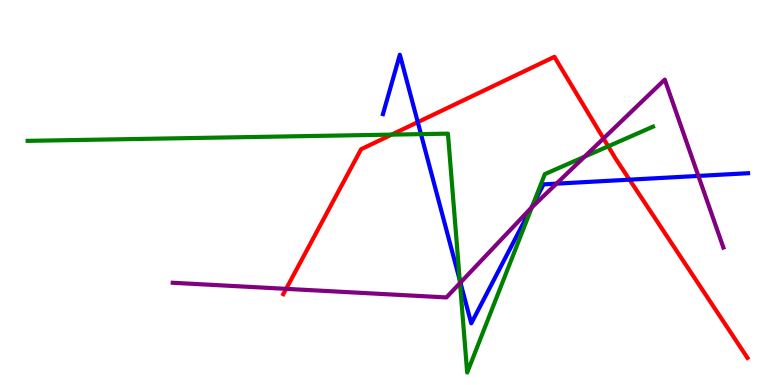[{'lines': ['blue', 'red'], 'intersections': [{'x': 5.39, 'y': 6.83}, {'x': 8.12, 'y': 5.33}]}, {'lines': ['green', 'red'], 'intersections': [{'x': 5.05, 'y': 6.5}, {'x': 7.85, 'y': 6.2}]}, {'lines': ['purple', 'red'], 'intersections': [{'x': 3.69, 'y': 2.5}, {'x': 7.79, 'y': 6.4}]}, {'lines': ['blue', 'green'], 'intersections': [{'x': 5.43, 'y': 6.52}, {'x': 5.93, 'y': 2.73}, {'x': 6.87, 'y': 4.67}]}, {'lines': ['blue', 'purple'], 'intersections': [{'x': 5.94, 'y': 2.66}, {'x': 6.86, 'y': 4.6}, {'x': 7.18, 'y': 5.23}, {'x': 9.01, 'y': 5.43}]}, {'lines': ['green', 'purple'], 'intersections': [{'x': 5.94, 'y': 2.65}, {'x': 6.86, 'y': 4.62}, {'x': 7.54, 'y': 5.93}]}]